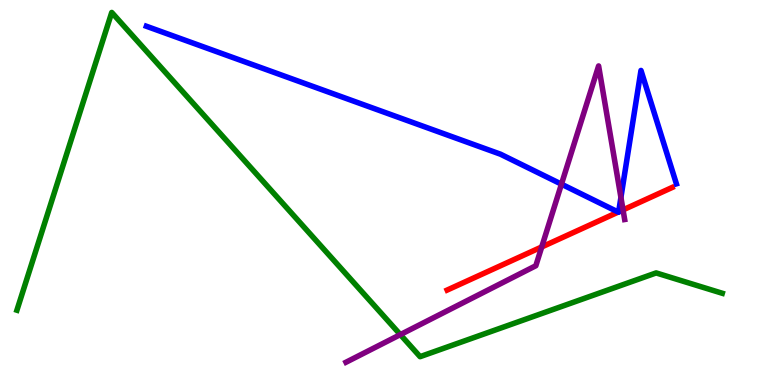[{'lines': ['blue', 'red'], 'intersections': [{'x': 7.98, 'y': 4.49}, {'x': 7.98, 'y': 4.5}]}, {'lines': ['green', 'red'], 'intersections': []}, {'lines': ['purple', 'red'], 'intersections': [{'x': 6.99, 'y': 3.59}, {'x': 8.04, 'y': 4.55}]}, {'lines': ['blue', 'green'], 'intersections': []}, {'lines': ['blue', 'purple'], 'intersections': [{'x': 7.24, 'y': 5.22}, {'x': 8.01, 'y': 4.87}]}, {'lines': ['green', 'purple'], 'intersections': [{'x': 5.17, 'y': 1.31}]}]